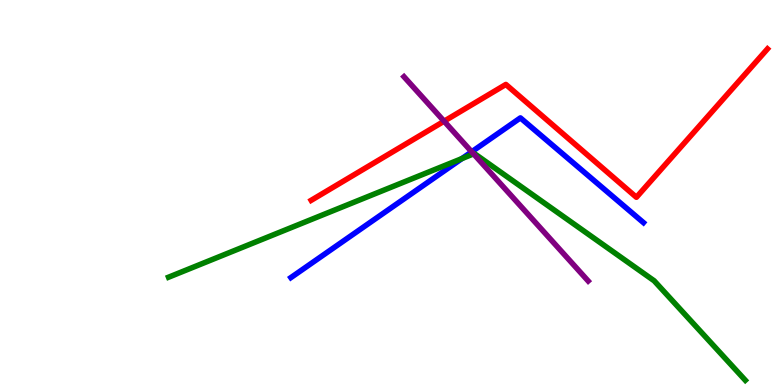[{'lines': ['blue', 'red'], 'intersections': []}, {'lines': ['green', 'red'], 'intersections': []}, {'lines': ['purple', 'red'], 'intersections': [{'x': 5.73, 'y': 6.85}]}, {'lines': ['blue', 'green'], 'intersections': [{'x': 5.96, 'y': 5.88}]}, {'lines': ['blue', 'purple'], 'intersections': [{'x': 6.09, 'y': 6.06}]}, {'lines': ['green', 'purple'], 'intersections': [{'x': 6.11, 'y': 6.0}]}]